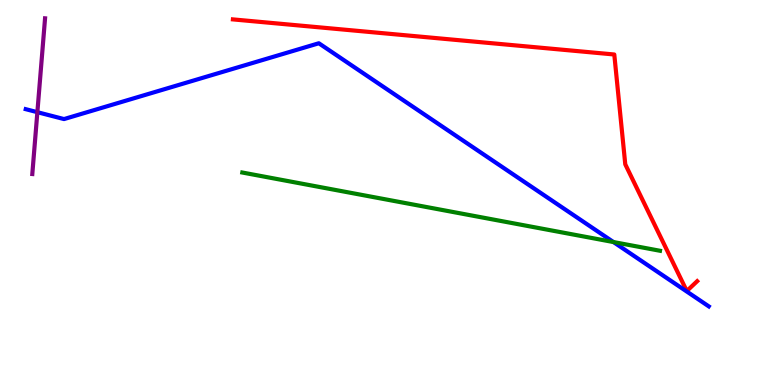[{'lines': ['blue', 'red'], 'intersections': []}, {'lines': ['green', 'red'], 'intersections': []}, {'lines': ['purple', 'red'], 'intersections': []}, {'lines': ['blue', 'green'], 'intersections': [{'x': 7.92, 'y': 3.71}]}, {'lines': ['blue', 'purple'], 'intersections': [{'x': 0.482, 'y': 7.09}]}, {'lines': ['green', 'purple'], 'intersections': []}]